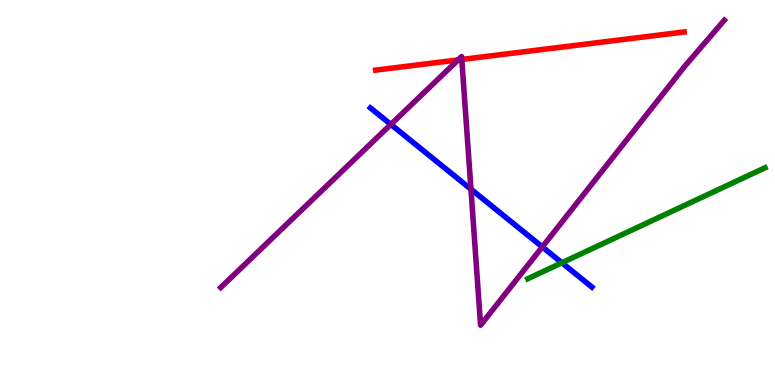[{'lines': ['blue', 'red'], 'intersections': []}, {'lines': ['green', 'red'], 'intersections': []}, {'lines': ['purple', 'red'], 'intersections': [{'x': 5.91, 'y': 8.44}, {'x': 5.96, 'y': 8.46}]}, {'lines': ['blue', 'green'], 'intersections': [{'x': 7.25, 'y': 3.17}]}, {'lines': ['blue', 'purple'], 'intersections': [{'x': 5.04, 'y': 6.77}, {'x': 6.08, 'y': 5.09}, {'x': 7.0, 'y': 3.59}]}, {'lines': ['green', 'purple'], 'intersections': []}]